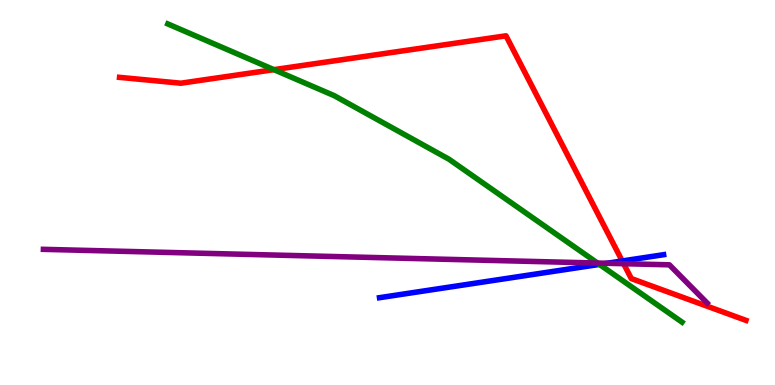[{'lines': ['blue', 'red'], 'intersections': [{'x': 8.03, 'y': 3.22}]}, {'lines': ['green', 'red'], 'intersections': [{'x': 3.53, 'y': 8.19}]}, {'lines': ['purple', 'red'], 'intersections': [{'x': 8.05, 'y': 3.15}]}, {'lines': ['blue', 'green'], 'intersections': [{'x': 7.73, 'y': 3.13}]}, {'lines': ['blue', 'purple'], 'intersections': [{'x': 7.83, 'y': 3.16}]}, {'lines': ['green', 'purple'], 'intersections': [{'x': 7.71, 'y': 3.17}]}]